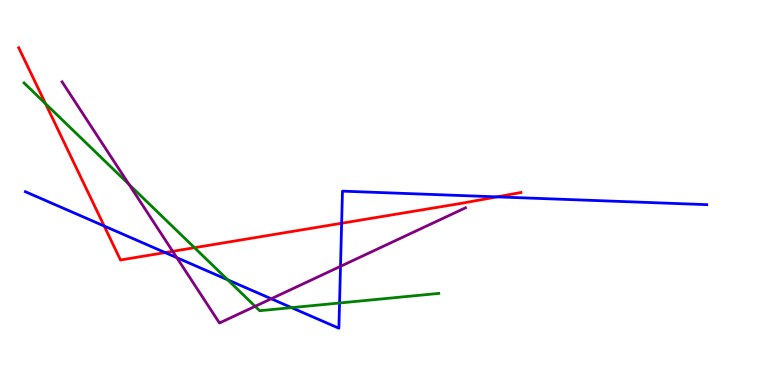[{'lines': ['blue', 'red'], 'intersections': [{'x': 1.34, 'y': 4.13}, {'x': 2.13, 'y': 3.44}, {'x': 4.41, 'y': 4.2}, {'x': 6.41, 'y': 4.89}]}, {'lines': ['green', 'red'], 'intersections': [{'x': 0.588, 'y': 7.31}, {'x': 2.51, 'y': 3.57}]}, {'lines': ['purple', 'red'], 'intersections': [{'x': 2.23, 'y': 3.47}]}, {'lines': ['blue', 'green'], 'intersections': [{'x': 2.94, 'y': 2.73}, {'x': 3.76, 'y': 2.01}, {'x': 4.38, 'y': 2.13}]}, {'lines': ['blue', 'purple'], 'intersections': [{'x': 2.28, 'y': 3.31}, {'x': 3.5, 'y': 2.24}, {'x': 4.39, 'y': 3.08}]}, {'lines': ['green', 'purple'], 'intersections': [{'x': 1.66, 'y': 5.21}, {'x': 3.29, 'y': 2.04}]}]